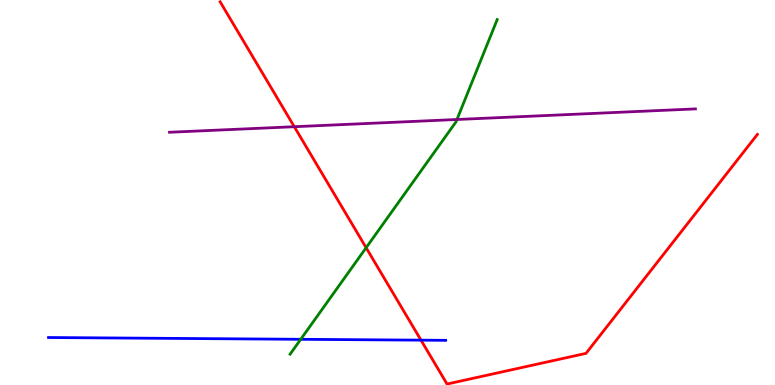[{'lines': ['blue', 'red'], 'intersections': [{'x': 5.43, 'y': 1.16}]}, {'lines': ['green', 'red'], 'intersections': [{'x': 4.72, 'y': 3.57}]}, {'lines': ['purple', 'red'], 'intersections': [{'x': 3.8, 'y': 6.71}]}, {'lines': ['blue', 'green'], 'intersections': [{'x': 3.88, 'y': 1.19}]}, {'lines': ['blue', 'purple'], 'intersections': []}, {'lines': ['green', 'purple'], 'intersections': [{'x': 5.9, 'y': 6.9}]}]